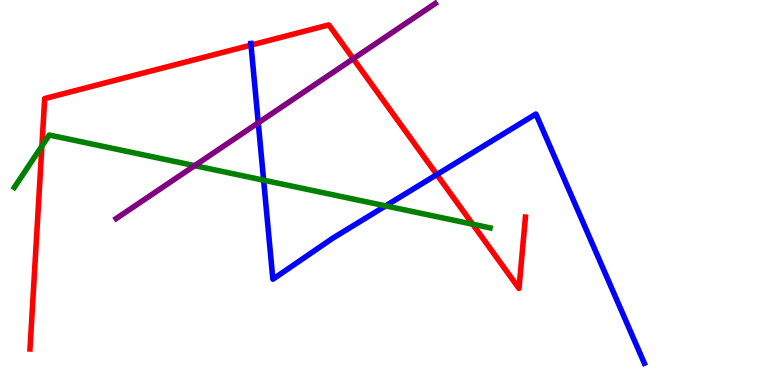[{'lines': ['blue', 'red'], 'intersections': [{'x': 3.24, 'y': 8.83}, {'x': 5.64, 'y': 5.47}]}, {'lines': ['green', 'red'], 'intersections': [{'x': 0.541, 'y': 6.21}, {'x': 6.1, 'y': 4.18}]}, {'lines': ['purple', 'red'], 'intersections': [{'x': 4.56, 'y': 8.47}]}, {'lines': ['blue', 'green'], 'intersections': [{'x': 3.4, 'y': 5.32}, {'x': 4.98, 'y': 4.65}]}, {'lines': ['blue', 'purple'], 'intersections': [{'x': 3.33, 'y': 6.81}]}, {'lines': ['green', 'purple'], 'intersections': [{'x': 2.51, 'y': 5.7}]}]